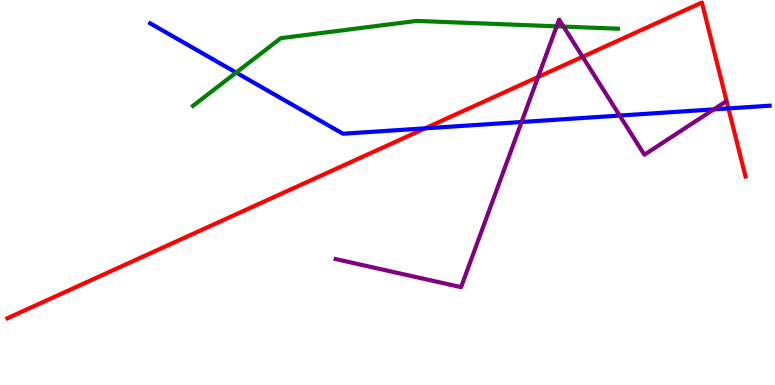[{'lines': ['blue', 'red'], 'intersections': [{'x': 5.49, 'y': 6.67}, {'x': 9.4, 'y': 7.18}]}, {'lines': ['green', 'red'], 'intersections': []}, {'lines': ['purple', 'red'], 'intersections': [{'x': 6.94, 'y': 8.0}, {'x': 7.52, 'y': 8.53}]}, {'lines': ['blue', 'green'], 'intersections': [{'x': 3.05, 'y': 8.11}]}, {'lines': ['blue', 'purple'], 'intersections': [{'x': 6.73, 'y': 6.83}, {'x': 8.0, 'y': 7.0}, {'x': 9.21, 'y': 7.16}]}, {'lines': ['green', 'purple'], 'intersections': [{'x': 7.18, 'y': 9.32}, {'x': 7.27, 'y': 9.31}]}]